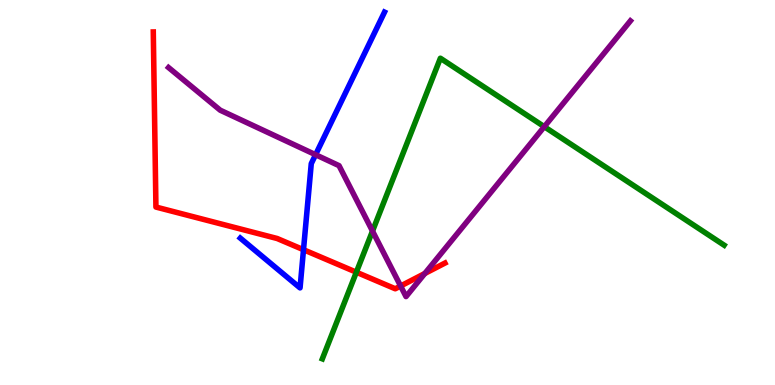[{'lines': ['blue', 'red'], 'intersections': [{'x': 3.92, 'y': 3.51}]}, {'lines': ['green', 'red'], 'intersections': [{'x': 4.6, 'y': 2.93}]}, {'lines': ['purple', 'red'], 'intersections': [{'x': 5.17, 'y': 2.57}, {'x': 5.48, 'y': 2.9}]}, {'lines': ['blue', 'green'], 'intersections': []}, {'lines': ['blue', 'purple'], 'intersections': [{'x': 4.07, 'y': 5.98}]}, {'lines': ['green', 'purple'], 'intersections': [{'x': 4.81, 'y': 4.0}, {'x': 7.02, 'y': 6.71}]}]